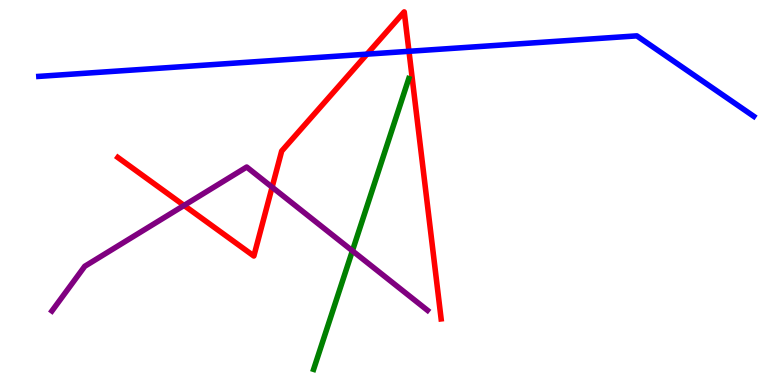[{'lines': ['blue', 'red'], 'intersections': [{'x': 4.74, 'y': 8.59}, {'x': 5.28, 'y': 8.67}]}, {'lines': ['green', 'red'], 'intersections': []}, {'lines': ['purple', 'red'], 'intersections': [{'x': 2.37, 'y': 4.66}, {'x': 3.51, 'y': 5.14}]}, {'lines': ['blue', 'green'], 'intersections': []}, {'lines': ['blue', 'purple'], 'intersections': []}, {'lines': ['green', 'purple'], 'intersections': [{'x': 4.55, 'y': 3.49}]}]